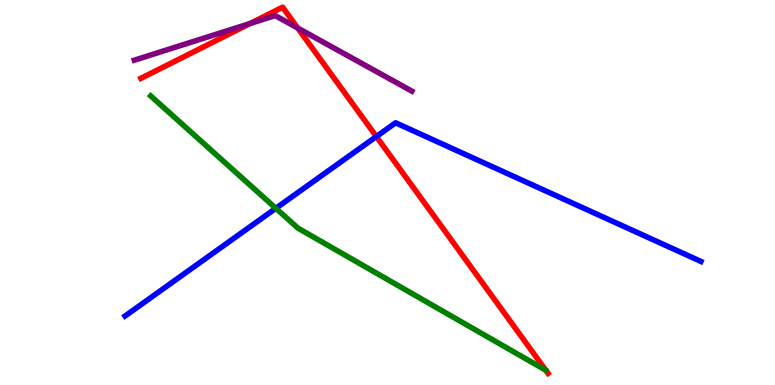[{'lines': ['blue', 'red'], 'intersections': [{'x': 4.86, 'y': 6.45}]}, {'lines': ['green', 'red'], 'intersections': []}, {'lines': ['purple', 'red'], 'intersections': [{'x': 3.23, 'y': 9.39}, {'x': 3.84, 'y': 9.27}]}, {'lines': ['blue', 'green'], 'intersections': [{'x': 3.56, 'y': 4.59}]}, {'lines': ['blue', 'purple'], 'intersections': []}, {'lines': ['green', 'purple'], 'intersections': []}]